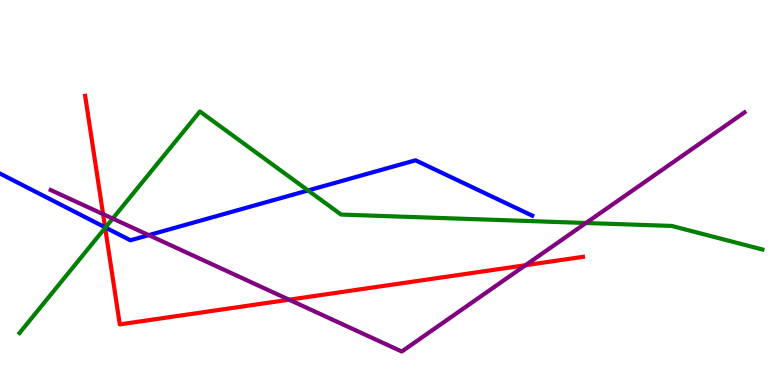[{'lines': ['blue', 'red'], 'intersections': [{'x': 1.36, 'y': 4.1}]}, {'lines': ['green', 'red'], 'intersections': [{'x': 1.36, 'y': 4.08}]}, {'lines': ['purple', 'red'], 'intersections': [{'x': 1.33, 'y': 4.44}, {'x': 3.73, 'y': 2.22}, {'x': 6.78, 'y': 3.11}]}, {'lines': ['blue', 'green'], 'intersections': [{'x': 1.36, 'y': 4.09}, {'x': 3.97, 'y': 5.05}]}, {'lines': ['blue', 'purple'], 'intersections': [{'x': 1.92, 'y': 3.89}]}, {'lines': ['green', 'purple'], 'intersections': [{'x': 1.45, 'y': 4.32}, {'x': 7.56, 'y': 4.21}]}]